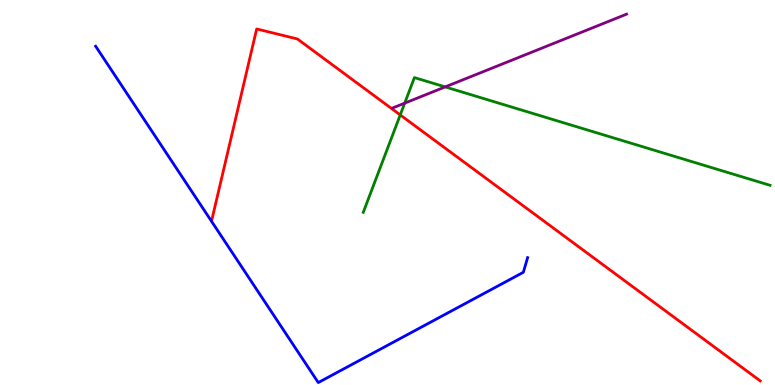[{'lines': ['blue', 'red'], 'intersections': []}, {'lines': ['green', 'red'], 'intersections': [{'x': 5.16, 'y': 7.01}]}, {'lines': ['purple', 'red'], 'intersections': []}, {'lines': ['blue', 'green'], 'intersections': []}, {'lines': ['blue', 'purple'], 'intersections': []}, {'lines': ['green', 'purple'], 'intersections': [{'x': 5.22, 'y': 7.32}, {'x': 5.74, 'y': 7.74}]}]